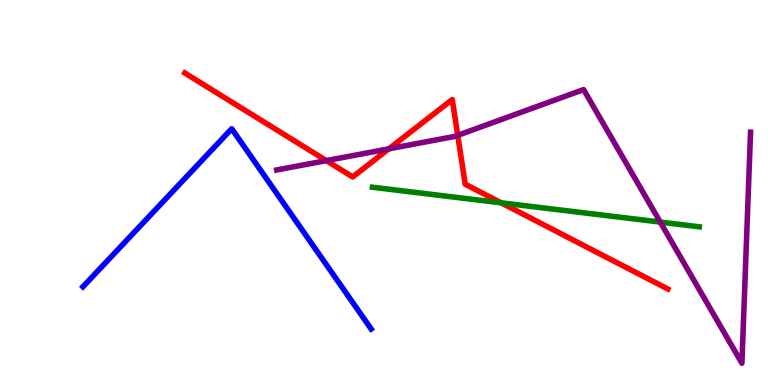[{'lines': ['blue', 'red'], 'intersections': []}, {'lines': ['green', 'red'], 'intersections': [{'x': 6.47, 'y': 4.73}]}, {'lines': ['purple', 'red'], 'intersections': [{'x': 4.21, 'y': 5.83}, {'x': 5.02, 'y': 6.13}, {'x': 5.91, 'y': 6.48}]}, {'lines': ['blue', 'green'], 'intersections': []}, {'lines': ['blue', 'purple'], 'intersections': []}, {'lines': ['green', 'purple'], 'intersections': [{'x': 8.52, 'y': 4.23}]}]